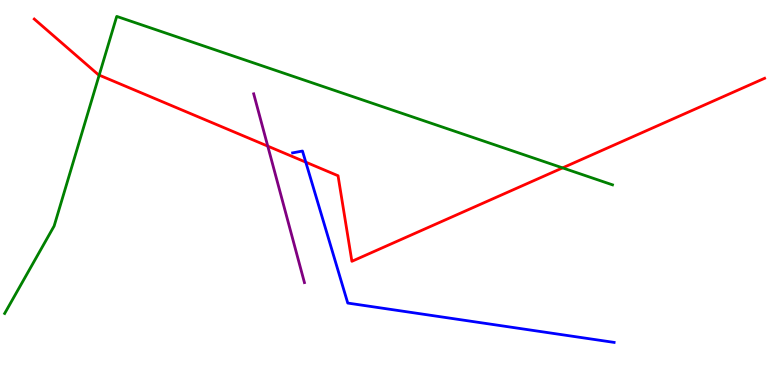[{'lines': ['blue', 'red'], 'intersections': [{'x': 3.95, 'y': 5.79}]}, {'lines': ['green', 'red'], 'intersections': [{'x': 1.28, 'y': 8.05}, {'x': 7.26, 'y': 5.64}]}, {'lines': ['purple', 'red'], 'intersections': [{'x': 3.45, 'y': 6.2}]}, {'lines': ['blue', 'green'], 'intersections': []}, {'lines': ['blue', 'purple'], 'intersections': []}, {'lines': ['green', 'purple'], 'intersections': []}]